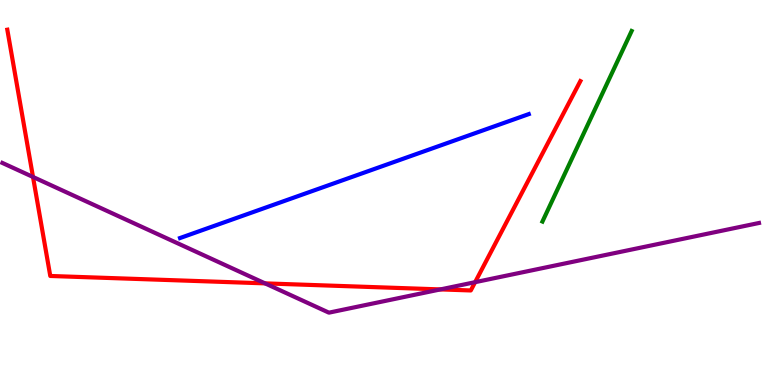[{'lines': ['blue', 'red'], 'intersections': []}, {'lines': ['green', 'red'], 'intersections': []}, {'lines': ['purple', 'red'], 'intersections': [{'x': 0.426, 'y': 5.4}, {'x': 3.42, 'y': 2.64}, {'x': 5.68, 'y': 2.48}, {'x': 6.13, 'y': 2.67}]}, {'lines': ['blue', 'green'], 'intersections': []}, {'lines': ['blue', 'purple'], 'intersections': []}, {'lines': ['green', 'purple'], 'intersections': []}]